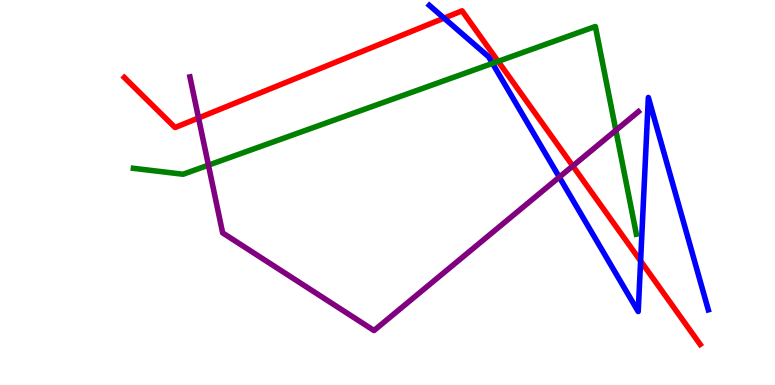[{'lines': ['blue', 'red'], 'intersections': [{'x': 5.73, 'y': 9.53}, {'x': 8.27, 'y': 3.22}]}, {'lines': ['green', 'red'], 'intersections': [{'x': 6.43, 'y': 8.41}]}, {'lines': ['purple', 'red'], 'intersections': [{'x': 2.56, 'y': 6.94}, {'x': 7.39, 'y': 5.69}]}, {'lines': ['blue', 'green'], 'intersections': [{'x': 6.35, 'y': 8.35}]}, {'lines': ['blue', 'purple'], 'intersections': [{'x': 7.22, 'y': 5.4}]}, {'lines': ['green', 'purple'], 'intersections': [{'x': 2.69, 'y': 5.71}, {'x': 7.95, 'y': 6.62}]}]